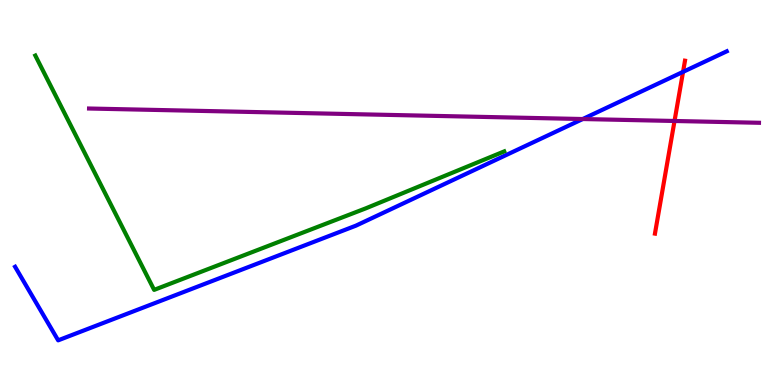[{'lines': ['blue', 'red'], 'intersections': [{'x': 8.81, 'y': 8.13}]}, {'lines': ['green', 'red'], 'intersections': []}, {'lines': ['purple', 'red'], 'intersections': [{'x': 8.7, 'y': 6.86}]}, {'lines': ['blue', 'green'], 'intersections': []}, {'lines': ['blue', 'purple'], 'intersections': [{'x': 7.52, 'y': 6.91}]}, {'lines': ['green', 'purple'], 'intersections': []}]